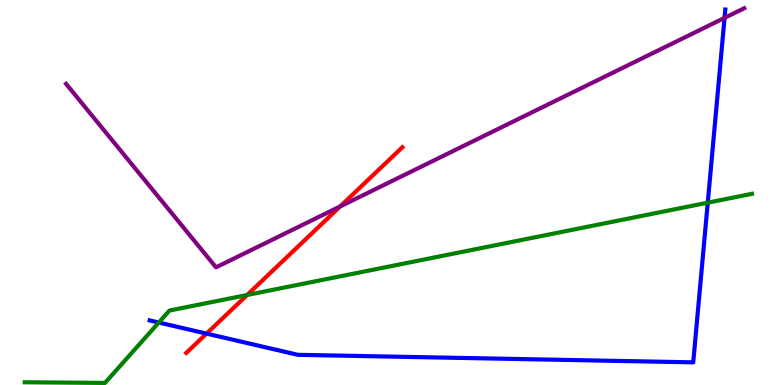[{'lines': ['blue', 'red'], 'intersections': [{'x': 2.67, 'y': 1.33}]}, {'lines': ['green', 'red'], 'intersections': [{'x': 3.19, 'y': 2.34}]}, {'lines': ['purple', 'red'], 'intersections': [{'x': 4.39, 'y': 4.64}]}, {'lines': ['blue', 'green'], 'intersections': [{'x': 2.05, 'y': 1.62}, {'x': 9.13, 'y': 4.74}]}, {'lines': ['blue', 'purple'], 'intersections': [{'x': 9.35, 'y': 9.54}]}, {'lines': ['green', 'purple'], 'intersections': []}]